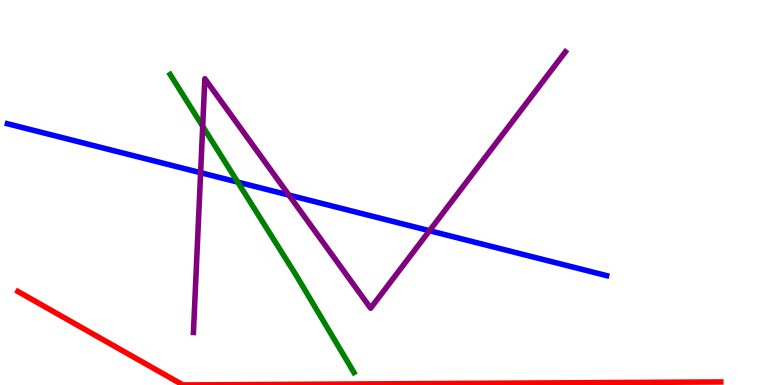[{'lines': ['blue', 'red'], 'intersections': []}, {'lines': ['green', 'red'], 'intersections': []}, {'lines': ['purple', 'red'], 'intersections': []}, {'lines': ['blue', 'green'], 'intersections': [{'x': 3.07, 'y': 5.27}]}, {'lines': ['blue', 'purple'], 'intersections': [{'x': 2.59, 'y': 5.51}, {'x': 3.73, 'y': 4.93}, {'x': 5.54, 'y': 4.01}]}, {'lines': ['green', 'purple'], 'intersections': [{'x': 2.62, 'y': 6.72}]}]